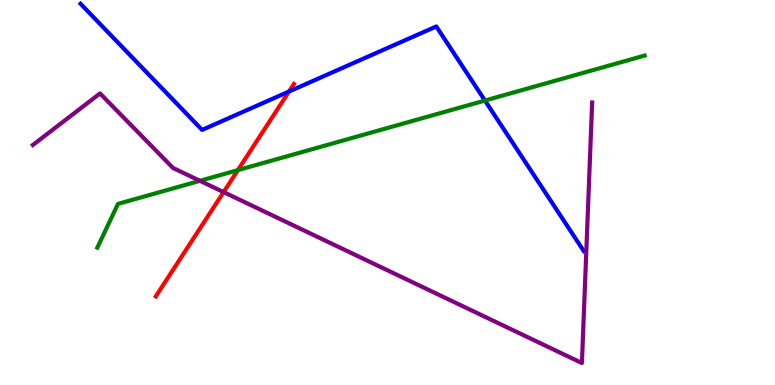[{'lines': ['blue', 'red'], 'intersections': [{'x': 3.73, 'y': 7.62}]}, {'lines': ['green', 'red'], 'intersections': [{'x': 3.07, 'y': 5.58}]}, {'lines': ['purple', 'red'], 'intersections': [{'x': 2.89, 'y': 5.01}]}, {'lines': ['blue', 'green'], 'intersections': [{'x': 6.26, 'y': 7.39}]}, {'lines': ['blue', 'purple'], 'intersections': []}, {'lines': ['green', 'purple'], 'intersections': [{'x': 2.58, 'y': 5.3}]}]